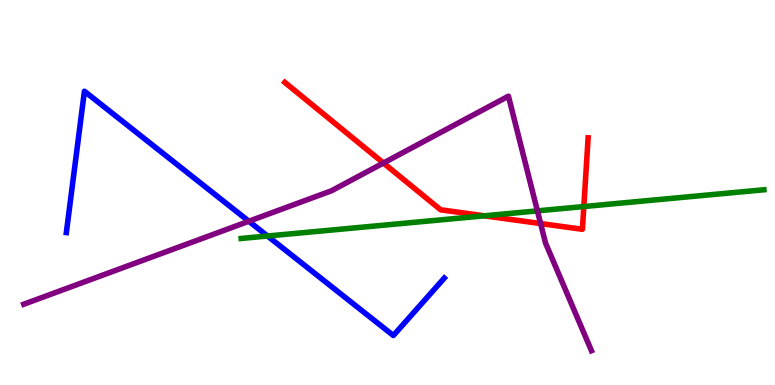[{'lines': ['blue', 'red'], 'intersections': []}, {'lines': ['green', 'red'], 'intersections': [{'x': 6.25, 'y': 4.39}, {'x': 7.53, 'y': 4.64}]}, {'lines': ['purple', 'red'], 'intersections': [{'x': 4.95, 'y': 5.77}, {'x': 6.98, 'y': 4.19}]}, {'lines': ['blue', 'green'], 'intersections': [{'x': 3.45, 'y': 3.87}]}, {'lines': ['blue', 'purple'], 'intersections': [{'x': 3.21, 'y': 4.25}]}, {'lines': ['green', 'purple'], 'intersections': [{'x': 6.93, 'y': 4.52}]}]